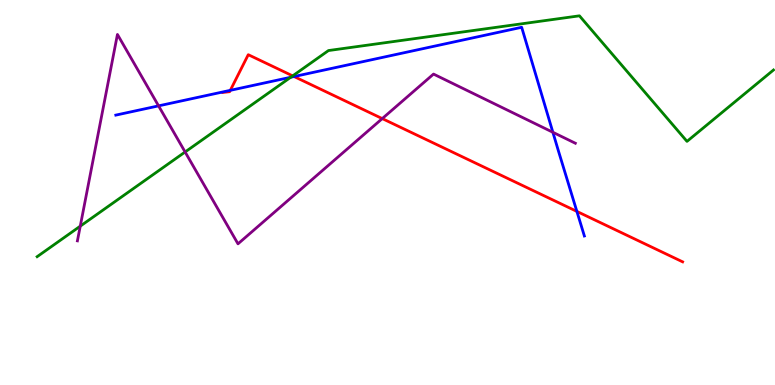[{'lines': ['blue', 'red'], 'intersections': [{'x': 2.97, 'y': 7.65}, {'x': 3.79, 'y': 8.01}, {'x': 7.44, 'y': 4.51}]}, {'lines': ['green', 'red'], 'intersections': [{'x': 3.78, 'y': 8.03}]}, {'lines': ['purple', 'red'], 'intersections': [{'x': 4.93, 'y': 6.92}]}, {'lines': ['blue', 'green'], 'intersections': [{'x': 3.75, 'y': 7.99}]}, {'lines': ['blue', 'purple'], 'intersections': [{'x': 2.05, 'y': 7.25}, {'x': 7.13, 'y': 6.56}]}, {'lines': ['green', 'purple'], 'intersections': [{'x': 1.04, 'y': 4.13}, {'x': 2.39, 'y': 6.05}]}]